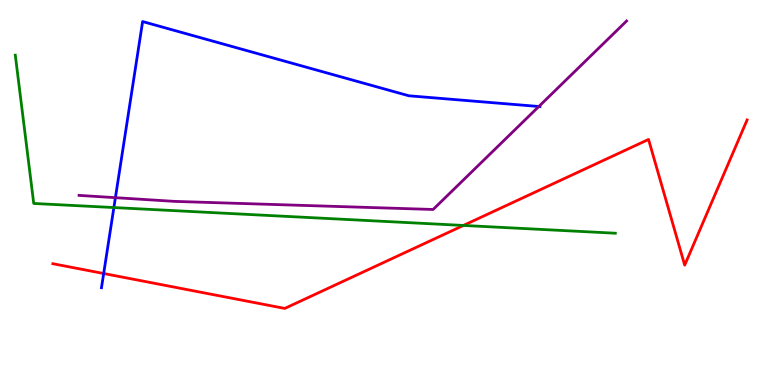[{'lines': ['blue', 'red'], 'intersections': [{'x': 1.34, 'y': 2.9}]}, {'lines': ['green', 'red'], 'intersections': [{'x': 5.98, 'y': 4.14}]}, {'lines': ['purple', 'red'], 'intersections': []}, {'lines': ['blue', 'green'], 'intersections': [{'x': 1.47, 'y': 4.61}]}, {'lines': ['blue', 'purple'], 'intersections': [{'x': 1.49, 'y': 4.87}, {'x': 6.95, 'y': 7.23}]}, {'lines': ['green', 'purple'], 'intersections': []}]